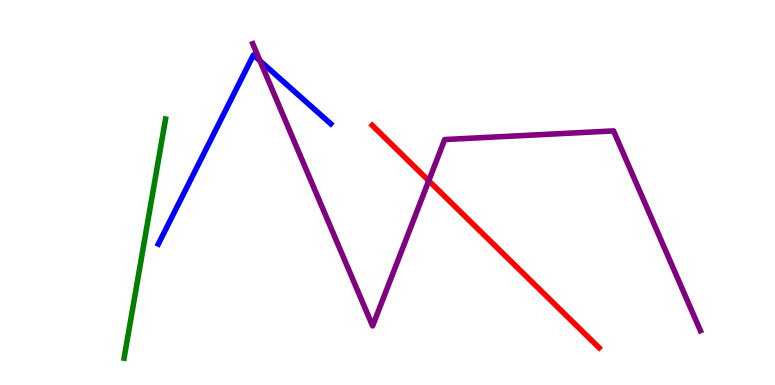[{'lines': ['blue', 'red'], 'intersections': []}, {'lines': ['green', 'red'], 'intersections': []}, {'lines': ['purple', 'red'], 'intersections': [{'x': 5.53, 'y': 5.31}]}, {'lines': ['blue', 'green'], 'intersections': []}, {'lines': ['blue', 'purple'], 'intersections': [{'x': 3.35, 'y': 8.42}]}, {'lines': ['green', 'purple'], 'intersections': []}]